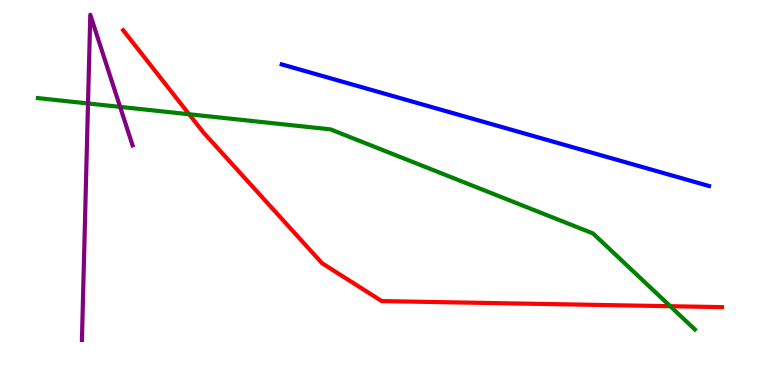[{'lines': ['blue', 'red'], 'intersections': []}, {'lines': ['green', 'red'], 'intersections': [{'x': 2.44, 'y': 7.03}, {'x': 8.65, 'y': 2.05}]}, {'lines': ['purple', 'red'], 'intersections': []}, {'lines': ['blue', 'green'], 'intersections': []}, {'lines': ['blue', 'purple'], 'intersections': []}, {'lines': ['green', 'purple'], 'intersections': [{'x': 1.14, 'y': 7.31}, {'x': 1.55, 'y': 7.22}]}]